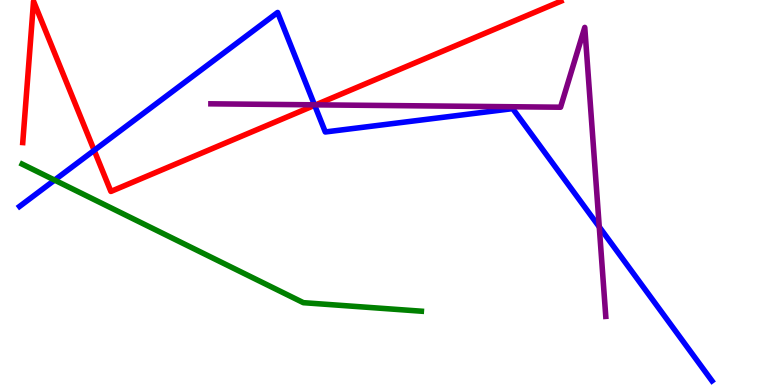[{'lines': ['blue', 'red'], 'intersections': [{'x': 1.22, 'y': 6.09}, {'x': 4.06, 'y': 7.26}]}, {'lines': ['green', 'red'], 'intersections': []}, {'lines': ['purple', 'red'], 'intersections': [{'x': 4.07, 'y': 7.28}]}, {'lines': ['blue', 'green'], 'intersections': [{'x': 0.705, 'y': 5.32}]}, {'lines': ['blue', 'purple'], 'intersections': [{'x': 4.06, 'y': 7.28}, {'x': 7.73, 'y': 4.11}]}, {'lines': ['green', 'purple'], 'intersections': []}]